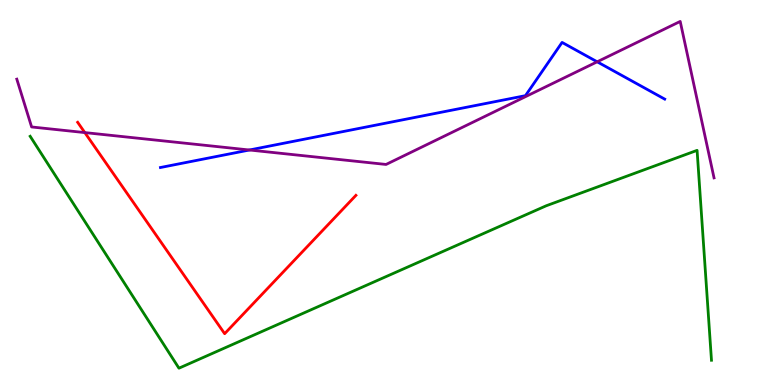[{'lines': ['blue', 'red'], 'intersections': []}, {'lines': ['green', 'red'], 'intersections': []}, {'lines': ['purple', 'red'], 'intersections': [{'x': 1.09, 'y': 6.56}]}, {'lines': ['blue', 'green'], 'intersections': []}, {'lines': ['blue', 'purple'], 'intersections': [{'x': 3.22, 'y': 6.1}, {'x': 7.71, 'y': 8.39}]}, {'lines': ['green', 'purple'], 'intersections': []}]